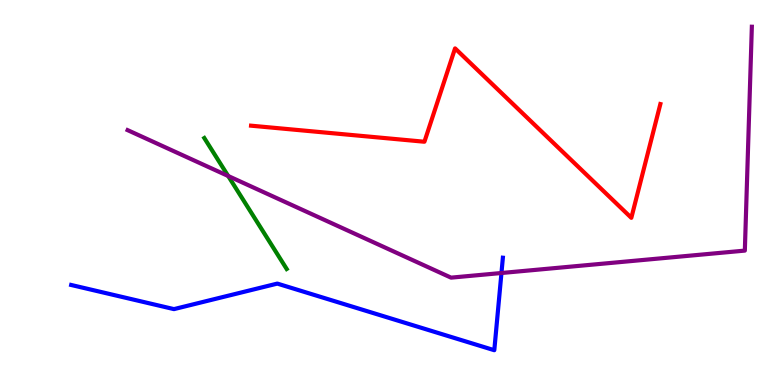[{'lines': ['blue', 'red'], 'intersections': []}, {'lines': ['green', 'red'], 'intersections': []}, {'lines': ['purple', 'red'], 'intersections': []}, {'lines': ['blue', 'green'], 'intersections': []}, {'lines': ['blue', 'purple'], 'intersections': [{'x': 6.47, 'y': 2.91}]}, {'lines': ['green', 'purple'], 'intersections': [{'x': 2.94, 'y': 5.43}]}]